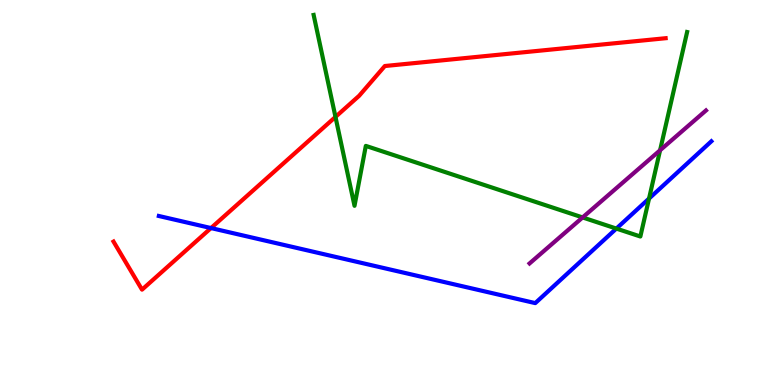[{'lines': ['blue', 'red'], 'intersections': [{'x': 2.72, 'y': 4.08}]}, {'lines': ['green', 'red'], 'intersections': [{'x': 4.33, 'y': 6.96}]}, {'lines': ['purple', 'red'], 'intersections': []}, {'lines': ['blue', 'green'], 'intersections': [{'x': 7.95, 'y': 4.06}, {'x': 8.37, 'y': 4.84}]}, {'lines': ['blue', 'purple'], 'intersections': []}, {'lines': ['green', 'purple'], 'intersections': [{'x': 7.52, 'y': 4.35}, {'x': 8.52, 'y': 6.1}]}]